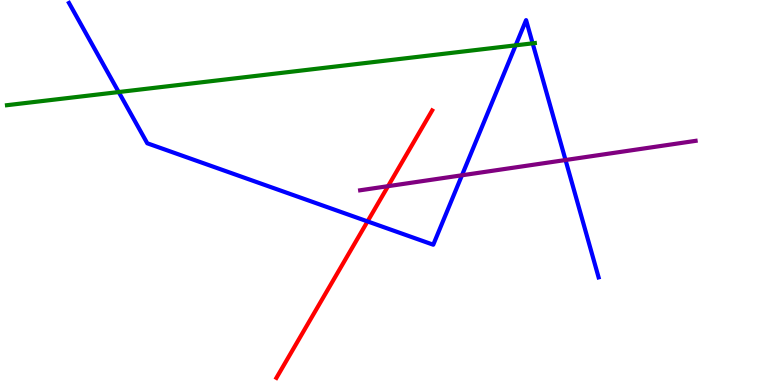[{'lines': ['blue', 'red'], 'intersections': [{'x': 4.74, 'y': 4.25}]}, {'lines': ['green', 'red'], 'intersections': []}, {'lines': ['purple', 'red'], 'intersections': [{'x': 5.01, 'y': 5.16}]}, {'lines': ['blue', 'green'], 'intersections': [{'x': 1.53, 'y': 7.61}, {'x': 6.65, 'y': 8.82}, {'x': 6.87, 'y': 8.87}]}, {'lines': ['blue', 'purple'], 'intersections': [{'x': 5.96, 'y': 5.45}, {'x': 7.3, 'y': 5.84}]}, {'lines': ['green', 'purple'], 'intersections': []}]